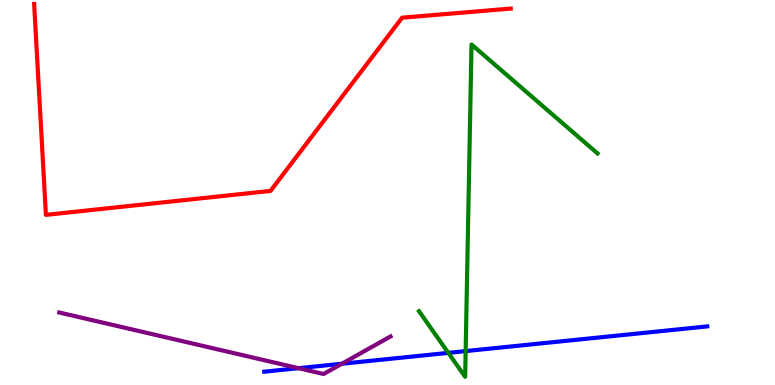[{'lines': ['blue', 'red'], 'intersections': []}, {'lines': ['green', 'red'], 'intersections': []}, {'lines': ['purple', 'red'], 'intersections': []}, {'lines': ['blue', 'green'], 'intersections': [{'x': 5.78, 'y': 0.834}, {'x': 6.01, 'y': 0.88}]}, {'lines': ['blue', 'purple'], 'intersections': [{'x': 3.85, 'y': 0.437}, {'x': 4.41, 'y': 0.552}]}, {'lines': ['green', 'purple'], 'intersections': []}]